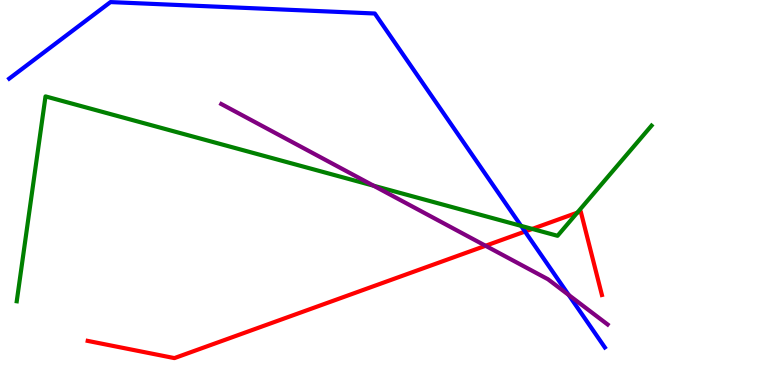[{'lines': ['blue', 'red'], 'intersections': [{'x': 6.77, 'y': 3.99}]}, {'lines': ['green', 'red'], 'intersections': [{'x': 6.87, 'y': 4.05}, {'x': 7.45, 'y': 4.48}]}, {'lines': ['purple', 'red'], 'intersections': [{'x': 6.27, 'y': 3.62}]}, {'lines': ['blue', 'green'], 'intersections': [{'x': 6.72, 'y': 4.13}]}, {'lines': ['blue', 'purple'], 'intersections': [{'x': 7.34, 'y': 2.34}]}, {'lines': ['green', 'purple'], 'intersections': [{'x': 4.82, 'y': 5.18}]}]